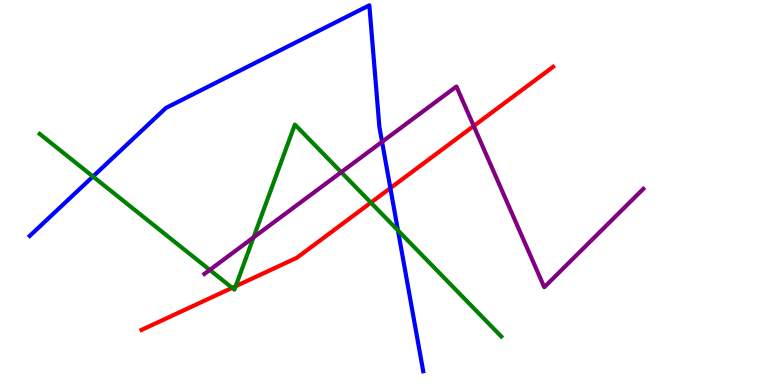[{'lines': ['blue', 'red'], 'intersections': [{'x': 5.04, 'y': 5.11}]}, {'lines': ['green', 'red'], 'intersections': [{'x': 3.0, 'y': 2.52}, {'x': 3.04, 'y': 2.57}, {'x': 4.79, 'y': 4.74}]}, {'lines': ['purple', 'red'], 'intersections': [{'x': 6.11, 'y': 6.73}]}, {'lines': ['blue', 'green'], 'intersections': [{'x': 1.2, 'y': 5.42}, {'x': 5.13, 'y': 4.02}]}, {'lines': ['blue', 'purple'], 'intersections': [{'x': 4.93, 'y': 6.32}]}, {'lines': ['green', 'purple'], 'intersections': [{'x': 2.71, 'y': 2.99}, {'x': 3.27, 'y': 3.83}, {'x': 4.4, 'y': 5.53}]}]